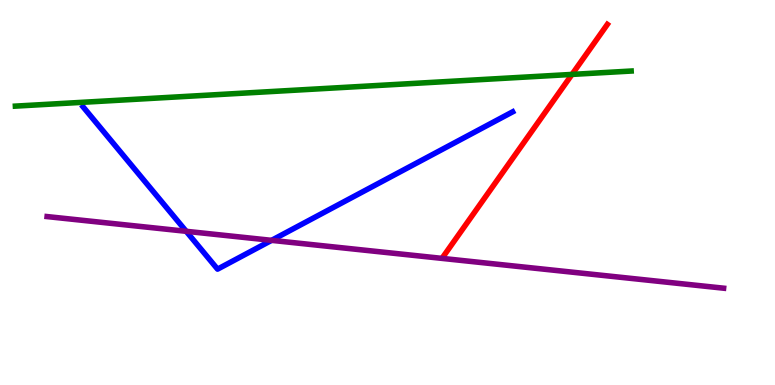[{'lines': ['blue', 'red'], 'intersections': []}, {'lines': ['green', 'red'], 'intersections': [{'x': 7.38, 'y': 8.07}]}, {'lines': ['purple', 'red'], 'intersections': []}, {'lines': ['blue', 'green'], 'intersections': []}, {'lines': ['blue', 'purple'], 'intersections': [{'x': 2.4, 'y': 3.99}, {'x': 3.5, 'y': 3.76}]}, {'lines': ['green', 'purple'], 'intersections': []}]